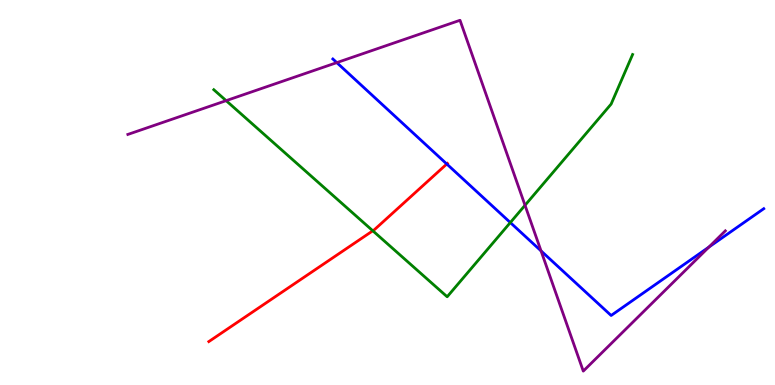[{'lines': ['blue', 'red'], 'intersections': [{'x': 5.76, 'y': 5.74}]}, {'lines': ['green', 'red'], 'intersections': [{'x': 4.81, 'y': 4.01}]}, {'lines': ['purple', 'red'], 'intersections': []}, {'lines': ['blue', 'green'], 'intersections': [{'x': 6.58, 'y': 4.22}]}, {'lines': ['blue', 'purple'], 'intersections': [{'x': 4.35, 'y': 8.37}, {'x': 6.98, 'y': 3.48}, {'x': 9.15, 'y': 3.58}]}, {'lines': ['green', 'purple'], 'intersections': [{'x': 2.92, 'y': 7.39}, {'x': 6.77, 'y': 4.67}]}]